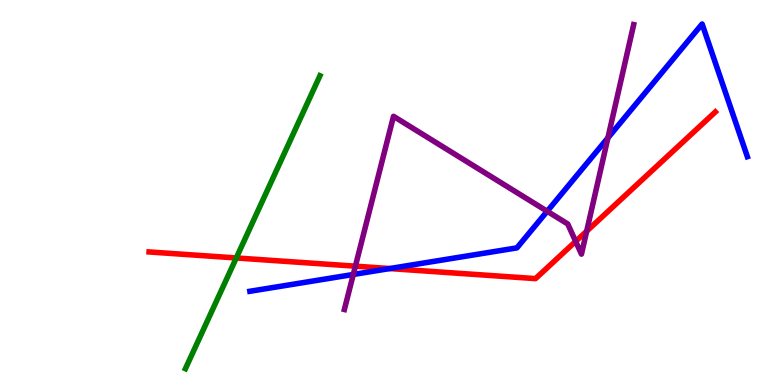[{'lines': ['blue', 'red'], 'intersections': [{'x': 5.03, 'y': 3.02}]}, {'lines': ['green', 'red'], 'intersections': [{'x': 3.05, 'y': 3.3}]}, {'lines': ['purple', 'red'], 'intersections': [{'x': 4.59, 'y': 3.09}, {'x': 7.43, 'y': 3.73}, {'x': 7.57, 'y': 3.99}]}, {'lines': ['blue', 'green'], 'intersections': []}, {'lines': ['blue', 'purple'], 'intersections': [{'x': 4.56, 'y': 2.87}, {'x': 7.06, 'y': 4.51}, {'x': 7.84, 'y': 6.42}]}, {'lines': ['green', 'purple'], 'intersections': []}]